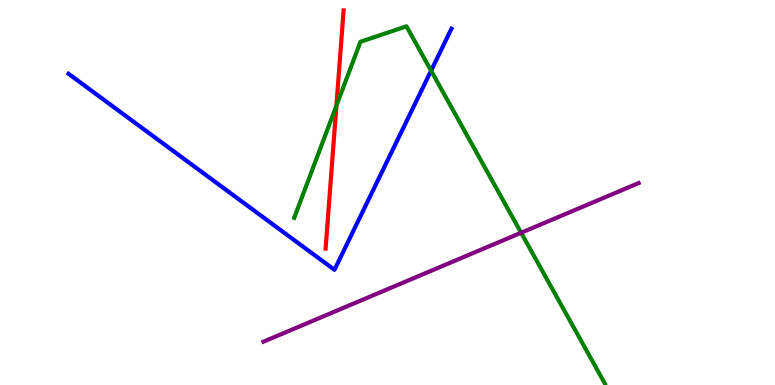[{'lines': ['blue', 'red'], 'intersections': []}, {'lines': ['green', 'red'], 'intersections': [{'x': 4.34, 'y': 7.26}]}, {'lines': ['purple', 'red'], 'intersections': []}, {'lines': ['blue', 'green'], 'intersections': [{'x': 5.56, 'y': 8.16}]}, {'lines': ['blue', 'purple'], 'intersections': []}, {'lines': ['green', 'purple'], 'intersections': [{'x': 6.72, 'y': 3.95}]}]